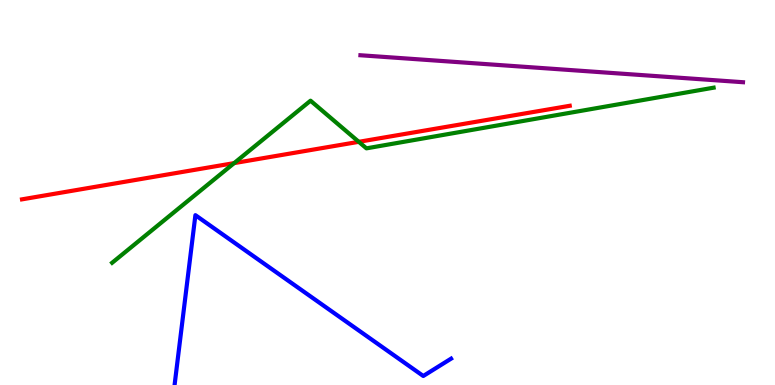[{'lines': ['blue', 'red'], 'intersections': []}, {'lines': ['green', 'red'], 'intersections': [{'x': 3.02, 'y': 5.76}, {'x': 4.63, 'y': 6.32}]}, {'lines': ['purple', 'red'], 'intersections': []}, {'lines': ['blue', 'green'], 'intersections': []}, {'lines': ['blue', 'purple'], 'intersections': []}, {'lines': ['green', 'purple'], 'intersections': []}]